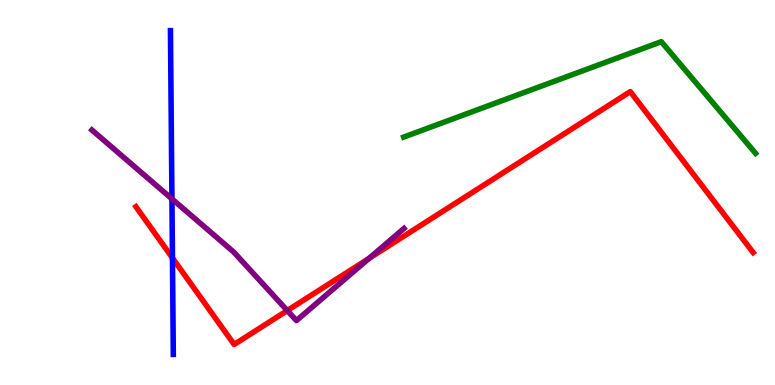[{'lines': ['blue', 'red'], 'intersections': [{'x': 2.23, 'y': 3.3}]}, {'lines': ['green', 'red'], 'intersections': []}, {'lines': ['purple', 'red'], 'intersections': [{'x': 3.71, 'y': 1.93}, {'x': 4.76, 'y': 3.29}]}, {'lines': ['blue', 'green'], 'intersections': []}, {'lines': ['blue', 'purple'], 'intersections': [{'x': 2.22, 'y': 4.83}]}, {'lines': ['green', 'purple'], 'intersections': []}]